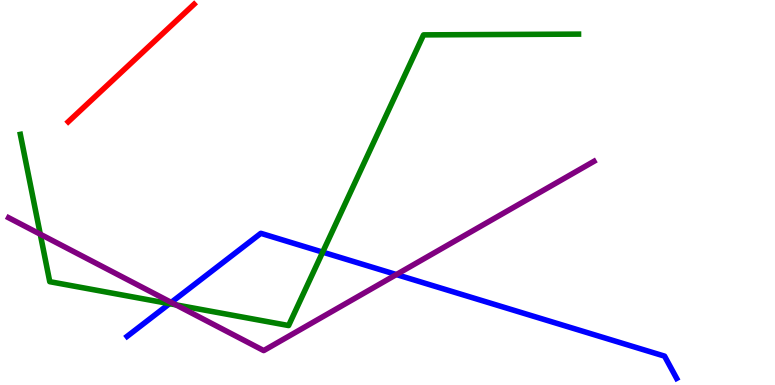[{'lines': ['blue', 'red'], 'intersections': []}, {'lines': ['green', 'red'], 'intersections': []}, {'lines': ['purple', 'red'], 'intersections': []}, {'lines': ['blue', 'green'], 'intersections': [{'x': 2.19, 'y': 2.11}, {'x': 4.16, 'y': 3.45}]}, {'lines': ['blue', 'purple'], 'intersections': [{'x': 2.21, 'y': 2.15}, {'x': 5.11, 'y': 2.87}]}, {'lines': ['green', 'purple'], 'intersections': [{'x': 0.52, 'y': 3.92}, {'x': 2.27, 'y': 2.08}]}]